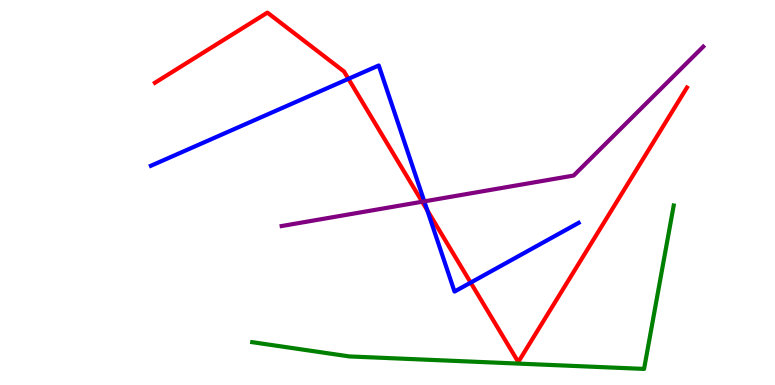[{'lines': ['blue', 'red'], 'intersections': [{'x': 4.5, 'y': 7.95}, {'x': 5.51, 'y': 4.54}, {'x': 6.07, 'y': 2.66}]}, {'lines': ['green', 'red'], 'intersections': []}, {'lines': ['purple', 'red'], 'intersections': [{'x': 5.45, 'y': 4.76}]}, {'lines': ['blue', 'green'], 'intersections': []}, {'lines': ['blue', 'purple'], 'intersections': [{'x': 5.47, 'y': 4.77}]}, {'lines': ['green', 'purple'], 'intersections': []}]